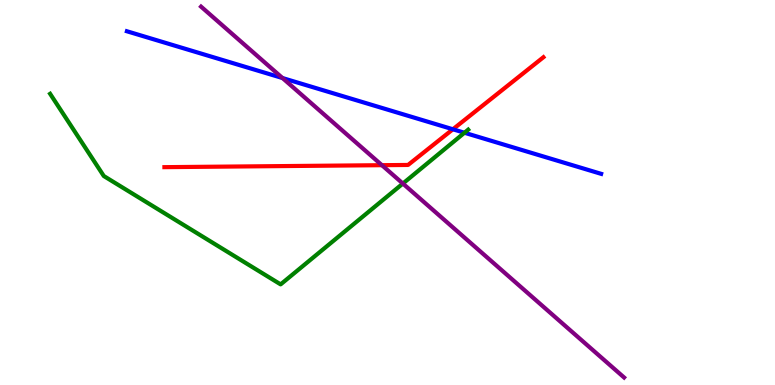[{'lines': ['blue', 'red'], 'intersections': [{'x': 5.84, 'y': 6.64}]}, {'lines': ['green', 'red'], 'intersections': []}, {'lines': ['purple', 'red'], 'intersections': [{'x': 4.93, 'y': 5.71}]}, {'lines': ['blue', 'green'], 'intersections': [{'x': 5.99, 'y': 6.55}]}, {'lines': ['blue', 'purple'], 'intersections': [{'x': 3.65, 'y': 7.97}]}, {'lines': ['green', 'purple'], 'intersections': [{'x': 5.2, 'y': 5.23}]}]